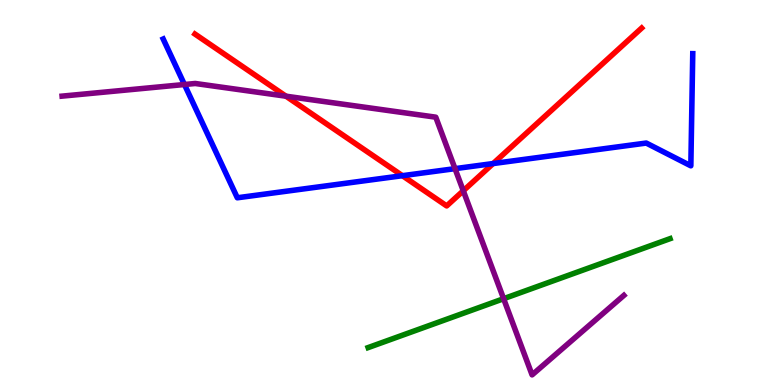[{'lines': ['blue', 'red'], 'intersections': [{'x': 5.19, 'y': 5.44}, {'x': 6.36, 'y': 5.75}]}, {'lines': ['green', 'red'], 'intersections': []}, {'lines': ['purple', 'red'], 'intersections': [{'x': 3.69, 'y': 7.5}, {'x': 5.98, 'y': 5.04}]}, {'lines': ['blue', 'green'], 'intersections': []}, {'lines': ['blue', 'purple'], 'intersections': [{'x': 2.38, 'y': 7.8}, {'x': 5.87, 'y': 5.62}]}, {'lines': ['green', 'purple'], 'intersections': [{'x': 6.5, 'y': 2.24}]}]